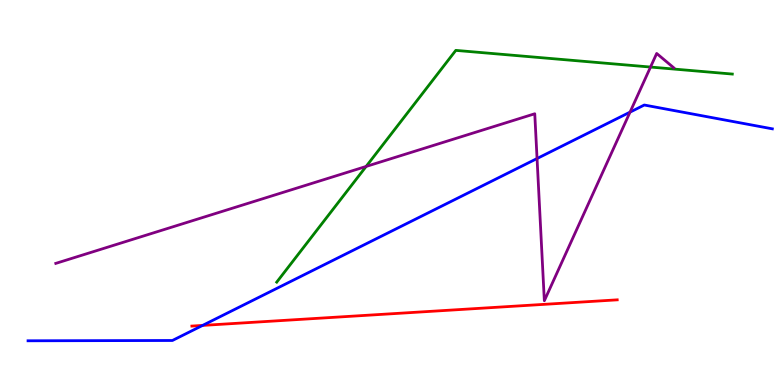[{'lines': ['blue', 'red'], 'intersections': [{'x': 2.61, 'y': 1.55}]}, {'lines': ['green', 'red'], 'intersections': []}, {'lines': ['purple', 'red'], 'intersections': []}, {'lines': ['blue', 'green'], 'intersections': []}, {'lines': ['blue', 'purple'], 'intersections': [{'x': 6.93, 'y': 5.88}, {'x': 8.13, 'y': 7.09}]}, {'lines': ['green', 'purple'], 'intersections': [{'x': 4.72, 'y': 5.68}, {'x': 8.39, 'y': 8.26}]}]